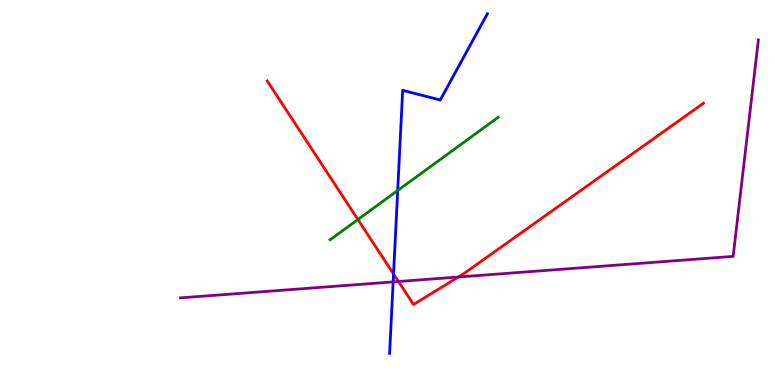[{'lines': ['blue', 'red'], 'intersections': [{'x': 5.08, 'y': 2.88}]}, {'lines': ['green', 'red'], 'intersections': [{'x': 4.62, 'y': 4.3}]}, {'lines': ['purple', 'red'], 'intersections': [{'x': 5.14, 'y': 2.69}, {'x': 5.91, 'y': 2.8}]}, {'lines': ['blue', 'green'], 'intersections': [{'x': 5.13, 'y': 5.05}]}, {'lines': ['blue', 'purple'], 'intersections': [{'x': 5.07, 'y': 2.68}]}, {'lines': ['green', 'purple'], 'intersections': []}]